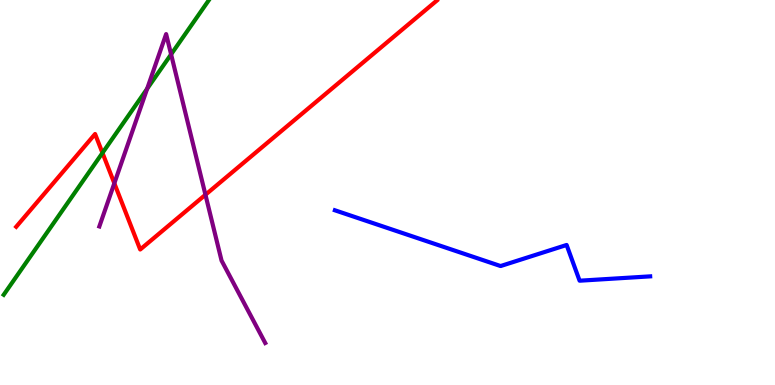[{'lines': ['blue', 'red'], 'intersections': []}, {'lines': ['green', 'red'], 'intersections': [{'x': 1.32, 'y': 6.03}]}, {'lines': ['purple', 'red'], 'intersections': [{'x': 1.48, 'y': 5.24}, {'x': 2.65, 'y': 4.94}]}, {'lines': ['blue', 'green'], 'intersections': []}, {'lines': ['blue', 'purple'], 'intersections': []}, {'lines': ['green', 'purple'], 'intersections': [{'x': 1.9, 'y': 7.69}, {'x': 2.21, 'y': 8.59}]}]